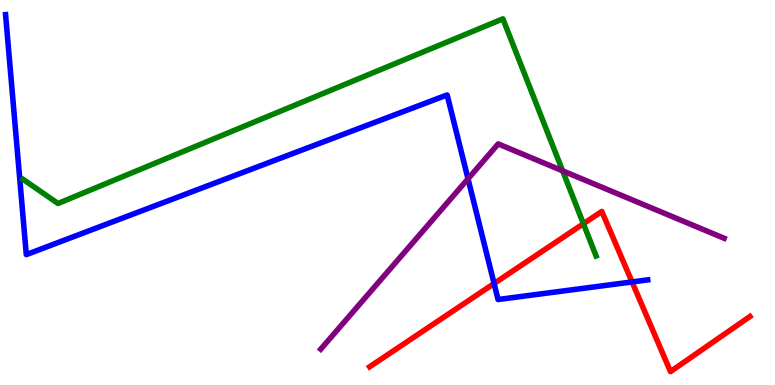[{'lines': ['blue', 'red'], 'intersections': [{'x': 6.38, 'y': 2.64}, {'x': 8.16, 'y': 2.68}]}, {'lines': ['green', 'red'], 'intersections': [{'x': 7.53, 'y': 4.19}]}, {'lines': ['purple', 'red'], 'intersections': []}, {'lines': ['blue', 'green'], 'intersections': []}, {'lines': ['blue', 'purple'], 'intersections': [{'x': 6.04, 'y': 5.36}]}, {'lines': ['green', 'purple'], 'intersections': [{'x': 7.26, 'y': 5.56}]}]